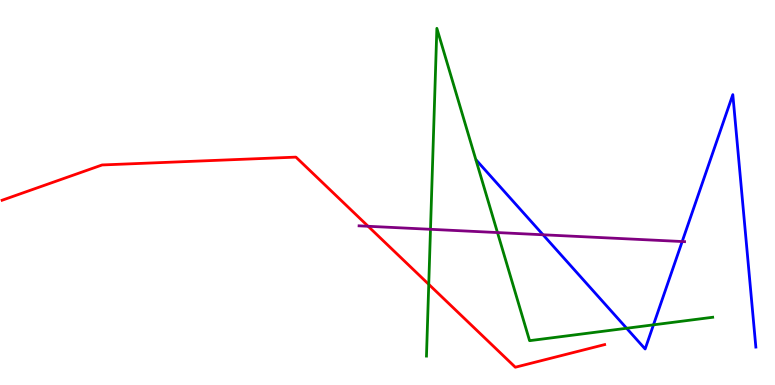[{'lines': ['blue', 'red'], 'intersections': []}, {'lines': ['green', 'red'], 'intersections': [{'x': 5.53, 'y': 2.61}]}, {'lines': ['purple', 'red'], 'intersections': [{'x': 4.75, 'y': 4.12}]}, {'lines': ['blue', 'green'], 'intersections': [{'x': 8.09, 'y': 1.47}, {'x': 8.43, 'y': 1.56}]}, {'lines': ['blue', 'purple'], 'intersections': [{'x': 7.01, 'y': 3.9}, {'x': 8.8, 'y': 3.73}]}, {'lines': ['green', 'purple'], 'intersections': [{'x': 5.55, 'y': 4.04}, {'x': 6.42, 'y': 3.96}]}]